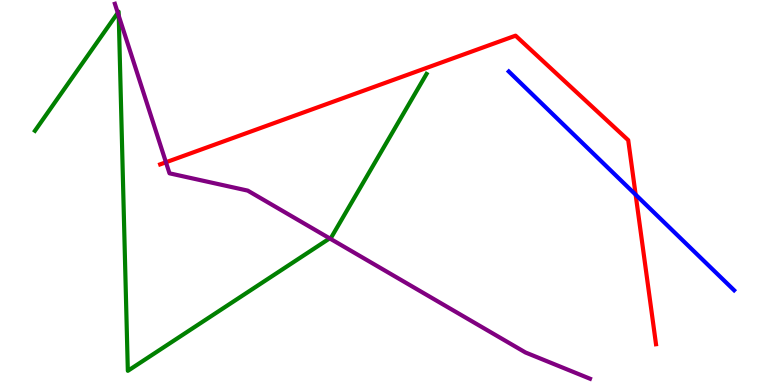[{'lines': ['blue', 'red'], 'intersections': [{'x': 8.2, 'y': 4.94}]}, {'lines': ['green', 'red'], 'intersections': []}, {'lines': ['purple', 'red'], 'intersections': [{'x': 2.14, 'y': 5.79}]}, {'lines': ['blue', 'green'], 'intersections': []}, {'lines': ['blue', 'purple'], 'intersections': []}, {'lines': ['green', 'purple'], 'intersections': [{'x': 1.52, 'y': 9.67}, {'x': 1.53, 'y': 9.59}, {'x': 4.25, 'y': 3.81}]}]